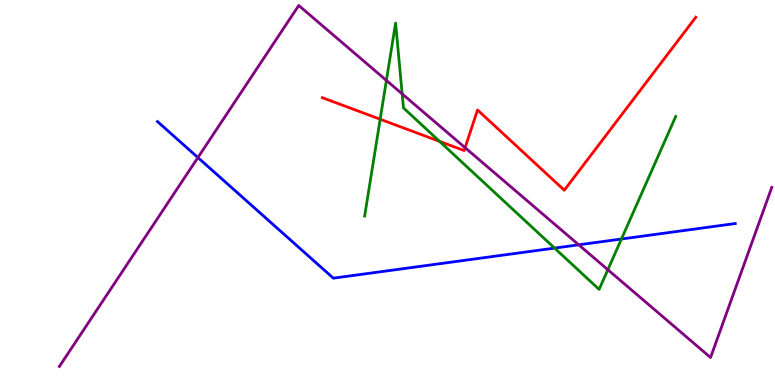[{'lines': ['blue', 'red'], 'intersections': []}, {'lines': ['green', 'red'], 'intersections': [{'x': 4.91, 'y': 6.9}, {'x': 5.67, 'y': 6.33}]}, {'lines': ['purple', 'red'], 'intersections': [{'x': 6.0, 'y': 6.16}]}, {'lines': ['blue', 'green'], 'intersections': [{'x': 7.16, 'y': 3.56}, {'x': 8.02, 'y': 3.79}]}, {'lines': ['blue', 'purple'], 'intersections': [{'x': 2.55, 'y': 5.91}, {'x': 7.47, 'y': 3.64}]}, {'lines': ['green', 'purple'], 'intersections': [{'x': 4.99, 'y': 7.91}, {'x': 5.19, 'y': 7.56}, {'x': 7.84, 'y': 2.99}]}]